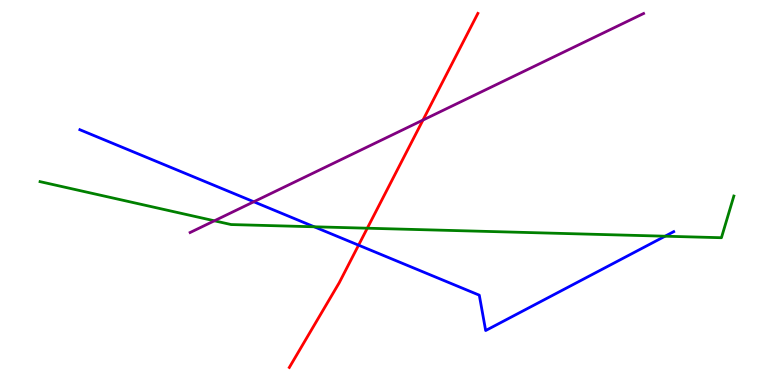[{'lines': ['blue', 'red'], 'intersections': [{'x': 4.63, 'y': 3.63}]}, {'lines': ['green', 'red'], 'intersections': [{'x': 4.74, 'y': 4.07}]}, {'lines': ['purple', 'red'], 'intersections': [{'x': 5.46, 'y': 6.88}]}, {'lines': ['blue', 'green'], 'intersections': [{'x': 4.05, 'y': 4.11}, {'x': 8.58, 'y': 3.86}]}, {'lines': ['blue', 'purple'], 'intersections': [{'x': 3.27, 'y': 4.76}]}, {'lines': ['green', 'purple'], 'intersections': [{'x': 2.77, 'y': 4.27}]}]